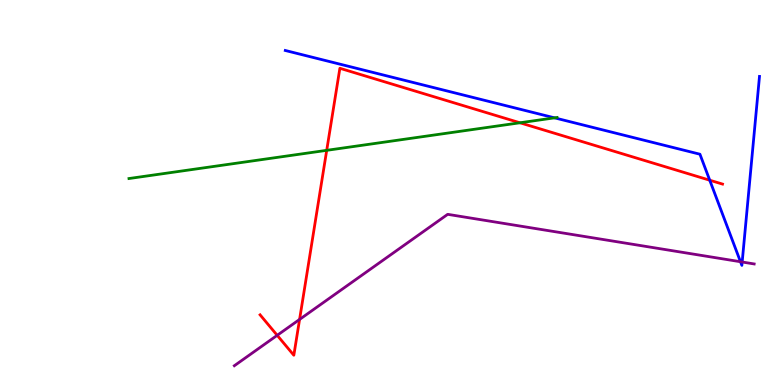[{'lines': ['blue', 'red'], 'intersections': [{'x': 9.16, 'y': 5.32}]}, {'lines': ['green', 'red'], 'intersections': [{'x': 4.22, 'y': 6.1}, {'x': 6.71, 'y': 6.81}]}, {'lines': ['purple', 'red'], 'intersections': [{'x': 3.58, 'y': 1.29}, {'x': 3.87, 'y': 1.7}]}, {'lines': ['blue', 'green'], 'intersections': [{'x': 7.16, 'y': 6.94}]}, {'lines': ['blue', 'purple'], 'intersections': [{'x': 9.55, 'y': 3.2}, {'x': 9.58, 'y': 3.19}]}, {'lines': ['green', 'purple'], 'intersections': []}]